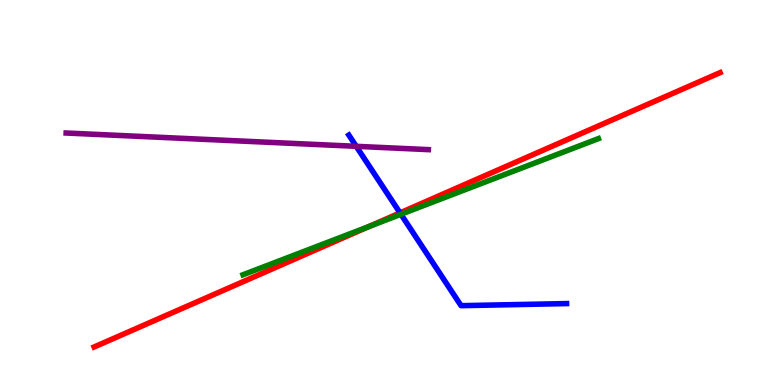[{'lines': ['blue', 'red'], 'intersections': [{'x': 5.16, 'y': 4.47}]}, {'lines': ['green', 'red'], 'intersections': [{'x': 4.76, 'y': 4.12}]}, {'lines': ['purple', 'red'], 'intersections': []}, {'lines': ['blue', 'green'], 'intersections': [{'x': 5.17, 'y': 4.43}]}, {'lines': ['blue', 'purple'], 'intersections': [{'x': 4.6, 'y': 6.2}]}, {'lines': ['green', 'purple'], 'intersections': []}]